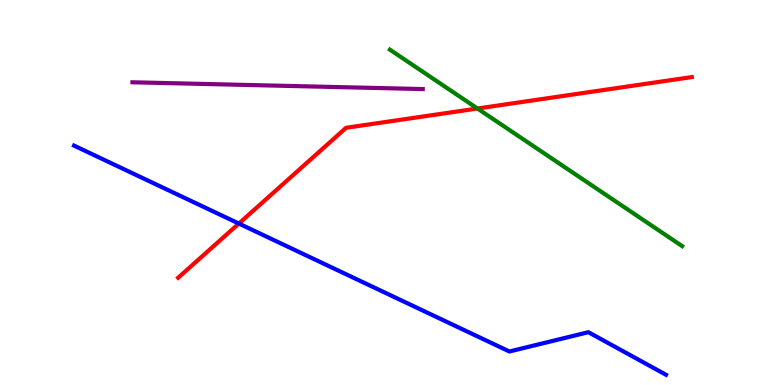[{'lines': ['blue', 'red'], 'intersections': [{'x': 3.08, 'y': 4.19}]}, {'lines': ['green', 'red'], 'intersections': [{'x': 6.16, 'y': 7.18}]}, {'lines': ['purple', 'red'], 'intersections': []}, {'lines': ['blue', 'green'], 'intersections': []}, {'lines': ['blue', 'purple'], 'intersections': []}, {'lines': ['green', 'purple'], 'intersections': []}]